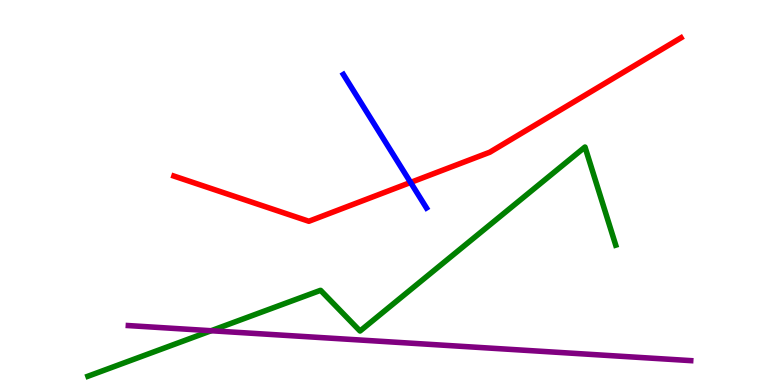[{'lines': ['blue', 'red'], 'intersections': [{'x': 5.3, 'y': 5.26}]}, {'lines': ['green', 'red'], 'intersections': []}, {'lines': ['purple', 'red'], 'intersections': []}, {'lines': ['blue', 'green'], 'intersections': []}, {'lines': ['blue', 'purple'], 'intersections': []}, {'lines': ['green', 'purple'], 'intersections': [{'x': 2.72, 'y': 1.41}]}]